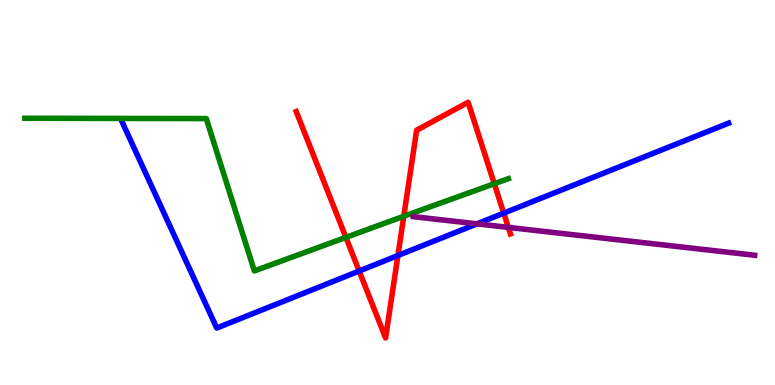[{'lines': ['blue', 'red'], 'intersections': [{'x': 4.63, 'y': 2.96}, {'x': 5.13, 'y': 3.36}, {'x': 6.5, 'y': 4.46}]}, {'lines': ['green', 'red'], 'intersections': [{'x': 4.46, 'y': 3.83}, {'x': 5.21, 'y': 4.38}, {'x': 6.38, 'y': 5.23}]}, {'lines': ['purple', 'red'], 'intersections': [{'x': 6.56, 'y': 4.09}]}, {'lines': ['blue', 'green'], 'intersections': []}, {'lines': ['blue', 'purple'], 'intersections': [{'x': 6.15, 'y': 4.19}]}, {'lines': ['green', 'purple'], 'intersections': []}]